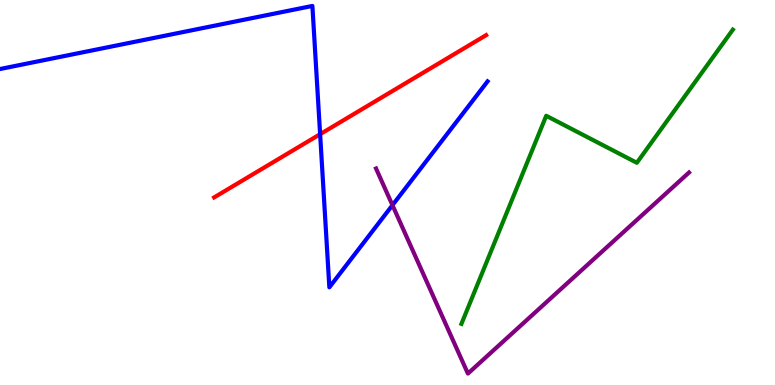[{'lines': ['blue', 'red'], 'intersections': [{'x': 4.13, 'y': 6.51}]}, {'lines': ['green', 'red'], 'intersections': []}, {'lines': ['purple', 'red'], 'intersections': []}, {'lines': ['blue', 'green'], 'intersections': []}, {'lines': ['blue', 'purple'], 'intersections': [{'x': 5.06, 'y': 4.67}]}, {'lines': ['green', 'purple'], 'intersections': []}]